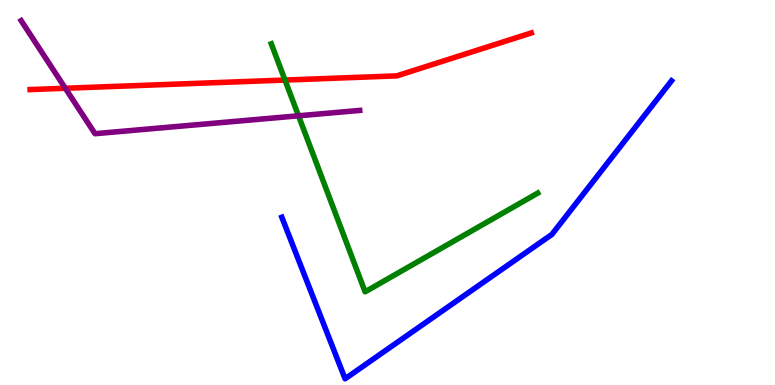[{'lines': ['blue', 'red'], 'intersections': []}, {'lines': ['green', 'red'], 'intersections': [{'x': 3.68, 'y': 7.92}]}, {'lines': ['purple', 'red'], 'intersections': [{'x': 0.843, 'y': 7.71}]}, {'lines': ['blue', 'green'], 'intersections': []}, {'lines': ['blue', 'purple'], 'intersections': []}, {'lines': ['green', 'purple'], 'intersections': [{'x': 3.85, 'y': 6.99}]}]